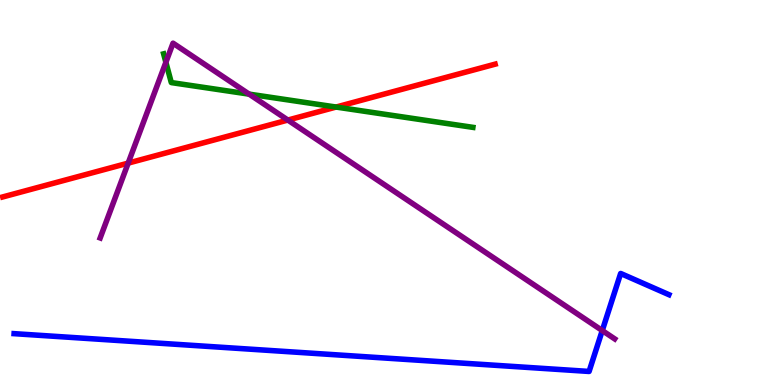[{'lines': ['blue', 'red'], 'intersections': []}, {'lines': ['green', 'red'], 'intersections': [{'x': 4.34, 'y': 7.22}]}, {'lines': ['purple', 'red'], 'intersections': [{'x': 1.65, 'y': 5.76}, {'x': 3.71, 'y': 6.88}]}, {'lines': ['blue', 'green'], 'intersections': []}, {'lines': ['blue', 'purple'], 'intersections': [{'x': 7.77, 'y': 1.41}]}, {'lines': ['green', 'purple'], 'intersections': [{'x': 2.14, 'y': 8.38}, {'x': 3.21, 'y': 7.55}]}]